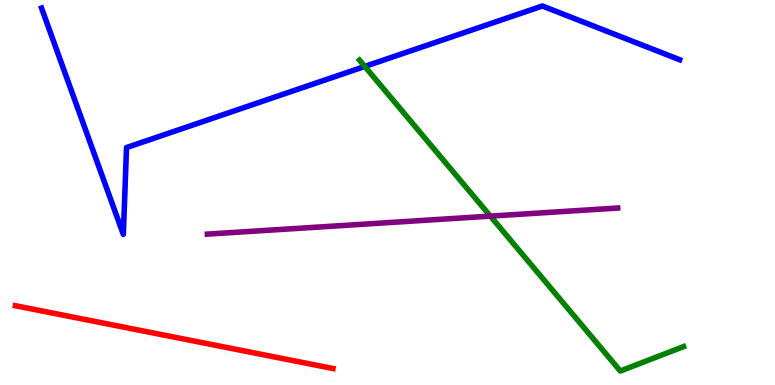[{'lines': ['blue', 'red'], 'intersections': []}, {'lines': ['green', 'red'], 'intersections': []}, {'lines': ['purple', 'red'], 'intersections': []}, {'lines': ['blue', 'green'], 'intersections': [{'x': 4.71, 'y': 8.27}]}, {'lines': ['blue', 'purple'], 'intersections': []}, {'lines': ['green', 'purple'], 'intersections': [{'x': 6.33, 'y': 4.39}]}]